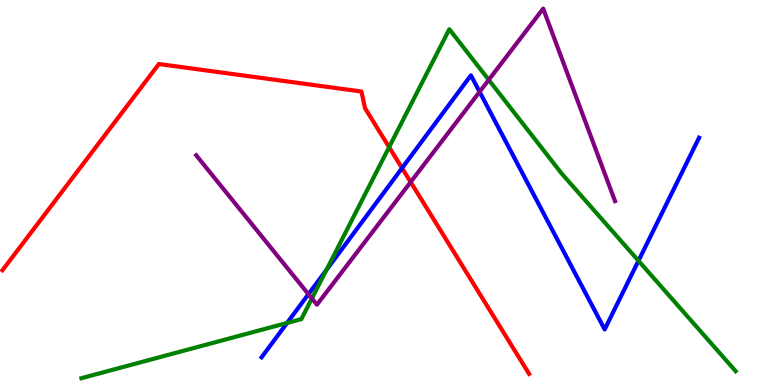[{'lines': ['blue', 'red'], 'intersections': [{'x': 5.19, 'y': 5.63}]}, {'lines': ['green', 'red'], 'intersections': [{'x': 5.02, 'y': 6.18}]}, {'lines': ['purple', 'red'], 'intersections': [{'x': 5.3, 'y': 5.27}]}, {'lines': ['blue', 'green'], 'intersections': [{'x': 3.7, 'y': 1.61}, {'x': 4.21, 'y': 2.99}, {'x': 8.24, 'y': 3.23}]}, {'lines': ['blue', 'purple'], 'intersections': [{'x': 3.98, 'y': 2.36}, {'x': 6.19, 'y': 7.61}]}, {'lines': ['green', 'purple'], 'intersections': [{'x': 4.02, 'y': 2.25}, {'x': 6.31, 'y': 7.93}]}]